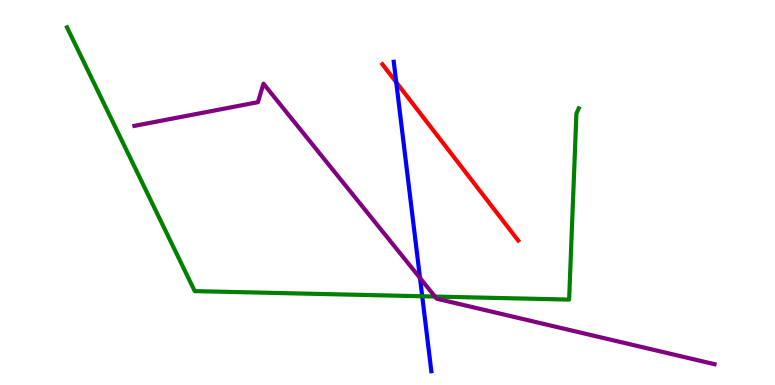[{'lines': ['blue', 'red'], 'intersections': [{'x': 5.11, 'y': 7.86}]}, {'lines': ['green', 'red'], 'intersections': []}, {'lines': ['purple', 'red'], 'intersections': []}, {'lines': ['blue', 'green'], 'intersections': [{'x': 5.45, 'y': 2.3}]}, {'lines': ['blue', 'purple'], 'intersections': [{'x': 5.42, 'y': 2.78}]}, {'lines': ['green', 'purple'], 'intersections': [{'x': 5.61, 'y': 2.3}]}]